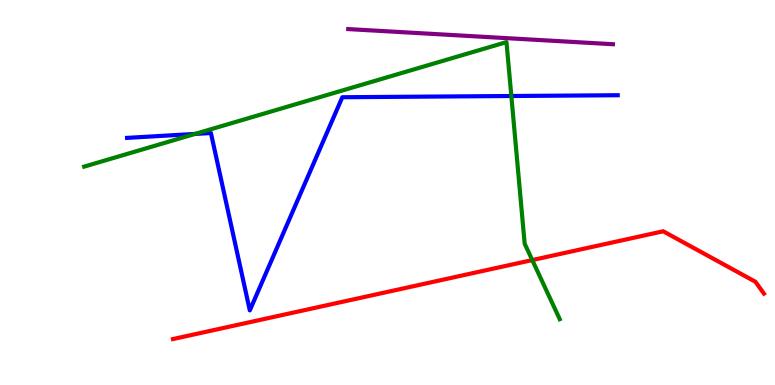[{'lines': ['blue', 'red'], 'intersections': []}, {'lines': ['green', 'red'], 'intersections': [{'x': 6.87, 'y': 3.24}]}, {'lines': ['purple', 'red'], 'intersections': []}, {'lines': ['blue', 'green'], 'intersections': [{'x': 2.52, 'y': 6.52}, {'x': 6.6, 'y': 7.51}]}, {'lines': ['blue', 'purple'], 'intersections': []}, {'lines': ['green', 'purple'], 'intersections': []}]